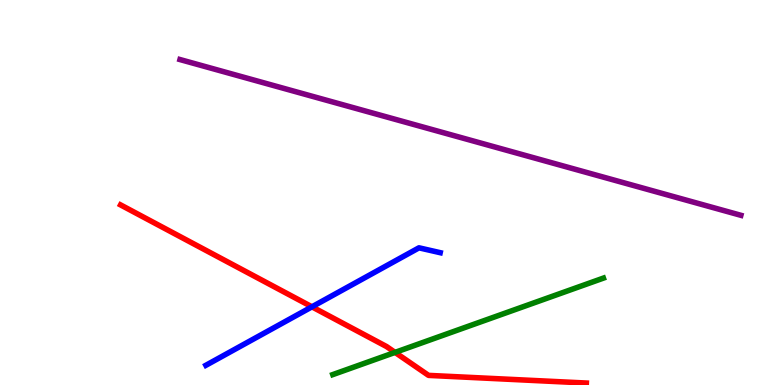[{'lines': ['blue', 'red'], 'intersections': [{'x': 4.03, 'y': 2.03}]}, {'lines': ['green', 'red'], 'intersections': [{'x': 5.1, 'y': 0.847}]}, {'lines': ['purple', 'red'], 'intersections': []}, {'lines': ['blue', 'green'], 'intersections': []}, {'lines': ['blue', 'purple'], 'intersections': []}, {'lines': ['green', 'purple'], 'intersections': []}]